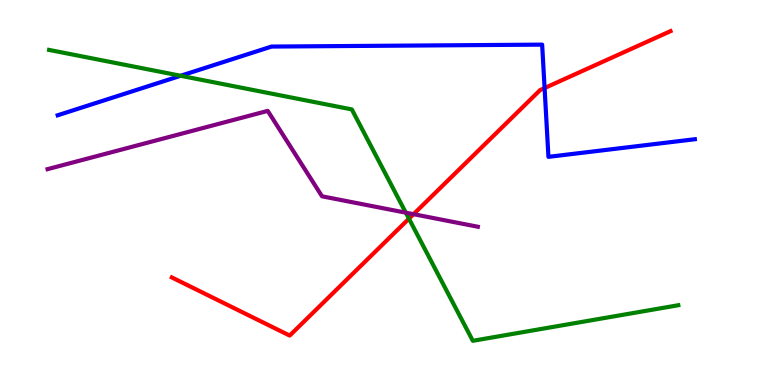[{'lines': ['blue', 'red'], 'intersections': [{'x': 7.03, 'y': 7.71}]}, {'lines': ['green', 'red'], 'intersections': [{'x': 5.28, 'y': 4.32}]}, {'lines': ['purple', 'red'], 'intersections': [{'x': 5.34, 'y': 4.44}]}, {'lines': ['blue', 'green'], 'intersections': [{'x': 2.33, 'y': 8.03}]}, {'lines': ['blue', 'purple'], 'intersections': []}, {'lines': ['green', 'purple'], 'intersections': [{'x': 5.24, 'y': 4.48}]}]